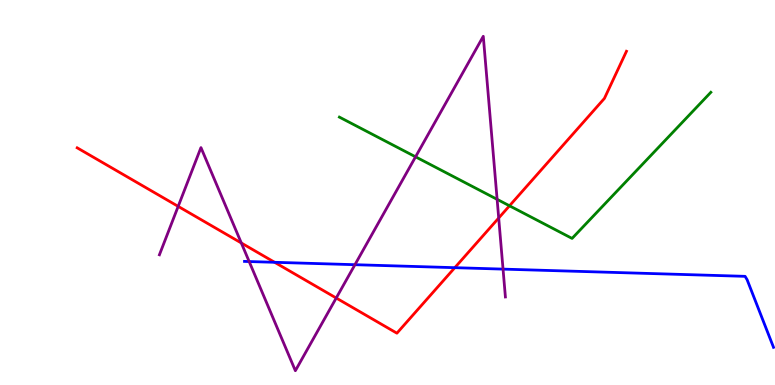[{'lines': ['blue', 'red'], 'intersections': [{'x': 3.54, 'y': 3.19}, {'x': 5.87, 'y': 3.05}]}, {'lines': ['green', 'red'], 'intersections': [{'x': 6.57, 'y': 4.65}]}, {'lines': ['purple', 'red'], 'intersections': [{'x': 2.3, 'y': 4.64}, {'x': 3.11, 'y': 3.69}, {'x': 4.34, 'y': 2.26}, {'x': 6.43, 'y': 4.34}]}, {'lines': ['blue', 'green'], 'intersections': []}, {'lines': ['blue', 'purple'], 'intersections': [{'x': 3.22, 'y': 3.21}, {'x': 4.58, 'y': 3.12}, {'x': 6.49, 'y': 3.01}]}, {'lines': ['green', 'purple'], 'intersections': [{'x': 5.36, 'y': 5.93}, {'x': 6.41, 'y': 4.82}]}]